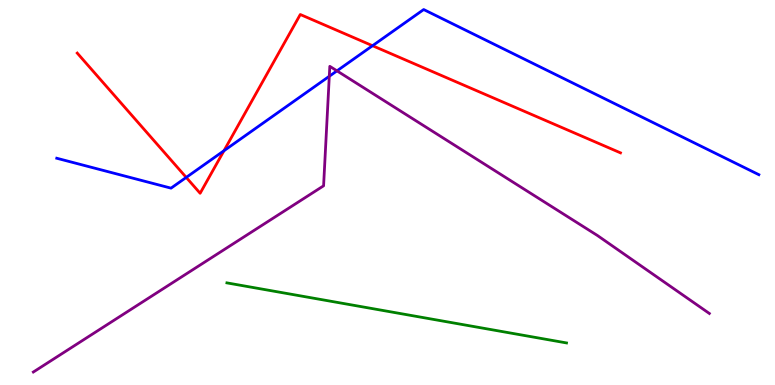[{'lines': ['blue', 'red'], 'intersections': [{'x': 2.4, 'y': 5.39}, {'x': 2.89, 'y': 6.08}, {'x': 4.81, 'y': 8.81}]}, {'lines': ['green', 'red'], 'intersections': []}, {'lines': ['purple', 'red'], 'intersections': []}, {'lines': ['blue', 'green'], 'intersections': []}, {'lines': ['blue', 'purple'], 'intersections': [{'x': 4.25, 'y': 8.02}, {'x': 4.35, 'y': 8.16}]}, {'lines': ['green', 'purple'], 'intersections': []}]